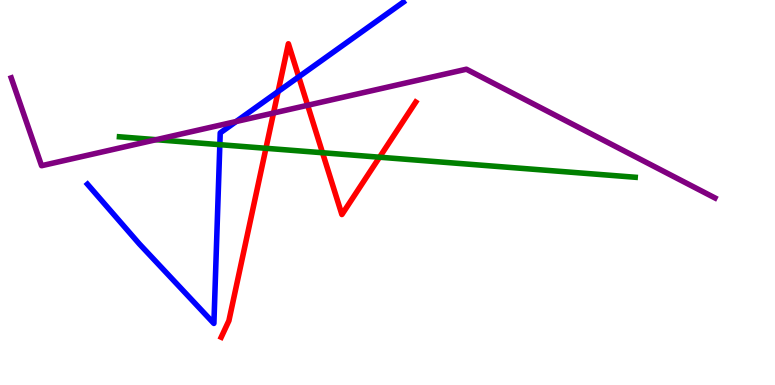[{'lines': ['blue', 'red'], 'intersections': [{'x': 3.59, 'y': 7.62}, {'x': 3.85, 'y': 8.0}]}, {'lines': ['green', 'red'], 'intersections': [{'x': 3.43, 'y': 6.15}, {'x': 4.16, 'y': 6.03}, {'x': 4.9, 'y': 5.92}]}, {'lines': ['purple', 'red'], 'intersections': [{'x': 3.53, 'y': 7.06}, {'x': 3.97, 'y': 7.27}]}, {'lines': ['blue', 'green'], 'intersections': [{'x': 2.84, 'y': 6.24}]}, {'lines': ['blue', 'purple'], 'intersections': [{'x': 3.05, 'y': 6.84}]}, {'lines': ['green', 'purple'], 'intersections': [{'x': 2.01, 'y': 6.37}]}]